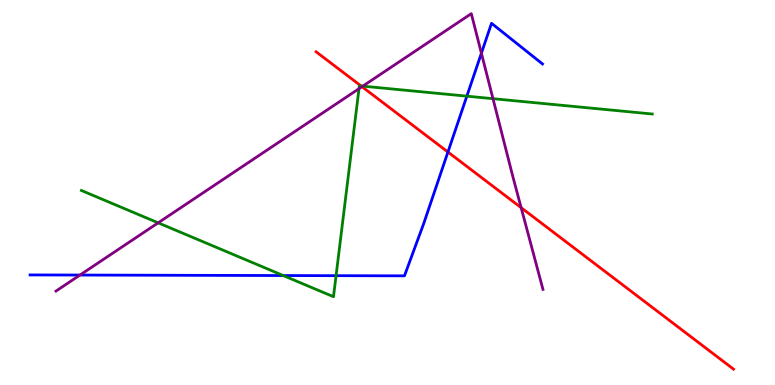[{'lines': ['blue', 'red'], 'intersections': [{'x': 5.78, 'y': 6.05}]}, {'lines': ['green', 'red'], 'intersections': [{'x': 4.66, 'y': 7.77}]}, {'lines': ['purple', 'red'], 'intersections': [{'x': 4.67, 'y': 7.75}, {'x': 6.72, 'y': 4.61}]}, {'lines': ['blue', 'green'], 'intersections': [{'x': 3.65, 'y': 2.84}, {'x': 4.34, 'y': 2.84}, {'x': 6.02, 'y': 7.5}]}, {'lines': ['blue', 'purple'], 'intersections': [{'x': 1.03, 'y': 2.86}, {'x': 6.21, 'y': 8.62}]}, {'lines': ['green', 'purple'], 'intersections': [{'x': 2.04, 'y': 4.21}, {'x': 4.63, 'y': 7.7}, {'x': 4.68, 'y': 7.76}, {'x': 6.36, 'y': 7.44}]}]